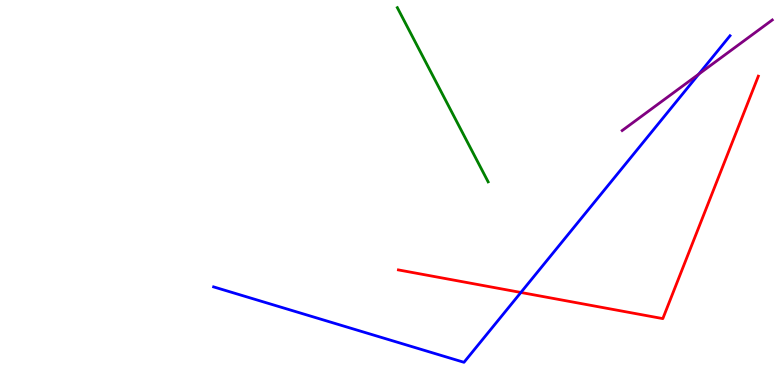[{'lines': ['blue', 'red'], 'intersections': [{'x': 6.72, 'y': 2.4}]}, {'lines': ['green', 'red'], 'intersections': []}, {'lines': ['purple', 'red'], 'intersections': []}, {'lines': ['blue', 'green'], 'intersections': []}, {'lines': ['blue', 'purple'], 'intersections': [{'x': 9.02, 'y': 8.07}]}, {'lines': ['green', 'purple'], 'intersections': []}]